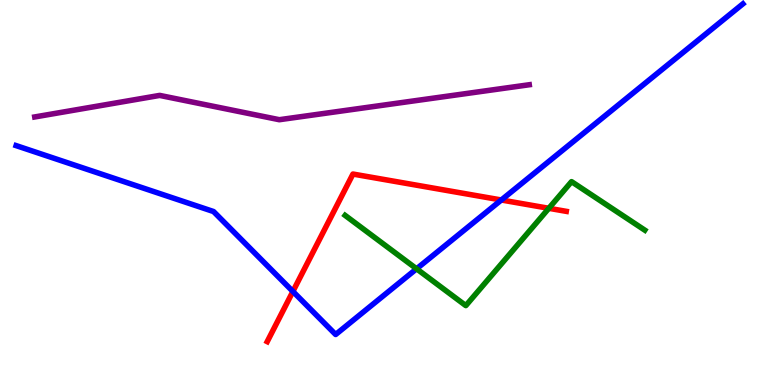[{'lines': ['blue', 'red'], 'intersections': [{'x': 3.78, 'y': 2.43}, {'x': 6.47, 'y': 4.81}]}, {'lines': ['green', 'red'], 'intersections': [{'x': 7.08, 'y': 4.59}]}, {'lines': ['purple', 'red'], 'intersections': []}, {'lines': ['blue', 'green'], 'intersections': [{'x': 5.38, 'y': 3.02}]}, {'lines': ['blue', 'purple'], 'intersections': []}, {'lines': ['green', 'purple'], 'intersections': []}]